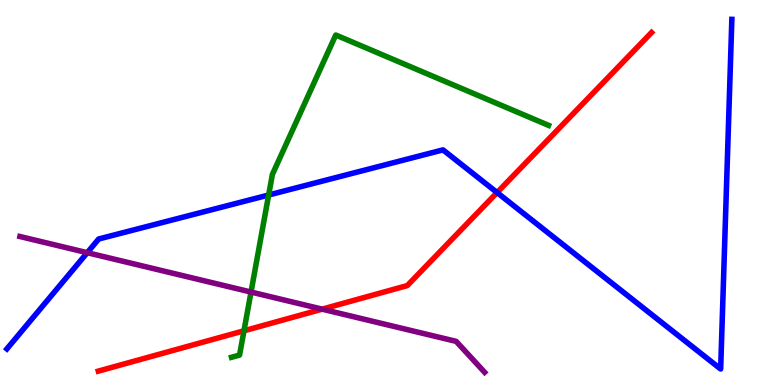[{'lines': ['blue', 'red'], 'intersections': [{'x': 6.41, 'y': 5.0}]}, {'lines': ['green', 'red'], 'intersections': [{'x': 3.15, 'y': 1.41}]}, {'lines': ['purple', 'red'], 'intersections': [{'x': 4.16, 'y': 1.97}]}, {'lines': ['blue', 'green'], 'intersections': [{'x': 3.47, 'y': 4.93}]}, {'lines': ['blue', 'purple'], 'intersections': [{'x': 1.13, 'y': 3.44}]}, {'lines': ['green', 'purple'], 'intersections': [{'x': 3.24, 'y': 2.41}]}]